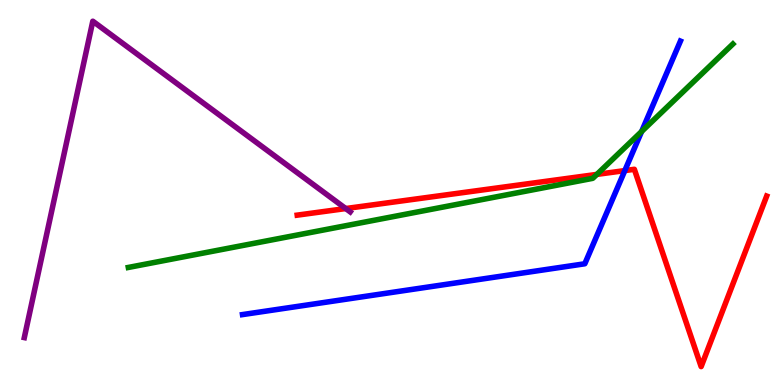[{'lines': ['blue', 'red'], 'intersections': [{'x': 8.06, 'y': 5.57}]}, {'lines': ['green', 'red'], 'intersections': [{'x': 7.7, 'y': 5.47}]}, {'lines': ['purple', 'red'], 'intersections': [{'x': 4.46, 'y': 4.58}]}, {'lines': ['blue', 'green'], 'intersections': [{'x': 8.28, 'y': 6.58}]}, {'lines': ['blue', 'purple'], 'intersections': []}, {'lines': ['green', 'purple'], 'intersections': []}]